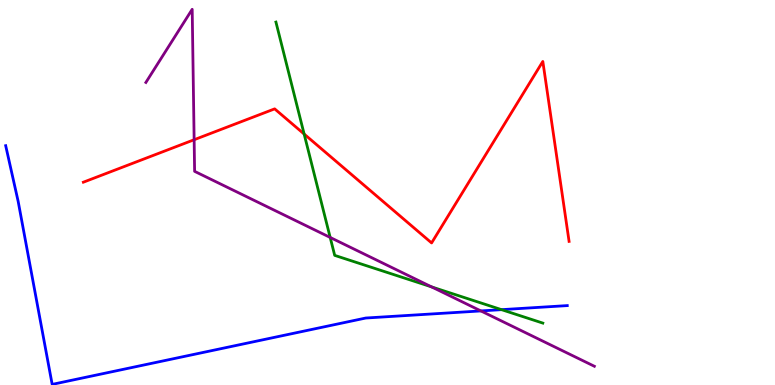[{'lines': ['blue', 'red'], 'intersections': []}, {'lines': ['green', 'red'], 'intersections': [{'x': 3.92, 'y': 6.52}]}, {'lines': ['purple', 'red'], 'intersections': [{'x': 2.5, 'y': 6.37}]}, {'lines': ['blue', 'green'], 'intersections': [{'x': 6.47, 'y': 1.96}]}, {'lines': ['blue', 'purple'], 'intersections': [{'x': 6.2, 'y': 1.92}]}, {'lines': ['green', 'purple'], 'intersections': [{'x': 4.26, 'y': 3.83}, {'x': 5.57, 'y': 2.55}]}]